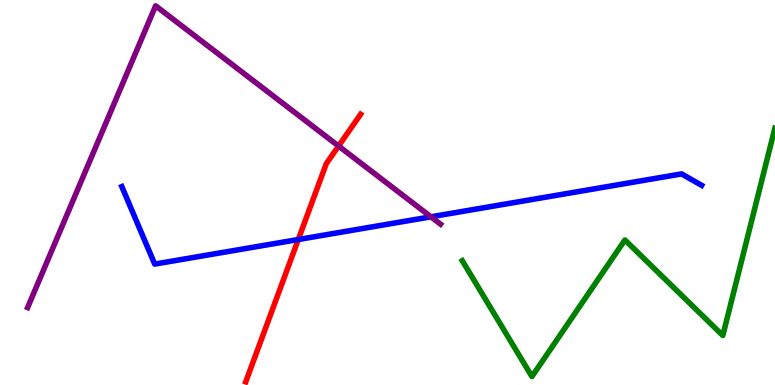[{'lines': ['blue', 'red'], 'intersections': [{'x': 3.85, 'y': 3.78}]}, {'lines': ['green', 'red'], 'intersections': []}, {'lines': ['purple', 'red'], 'intersections': [{'x': 4.37, 'y': 6.21}]}, {'lines': ['blue', 'green'], 'intersections': []}, {'lines': ['blue', 'purple'], 'intersections': [{'x': 5.56, 'y': 4.37}]}, {'lines': ['green', 'purple'], 'intersections': []}]